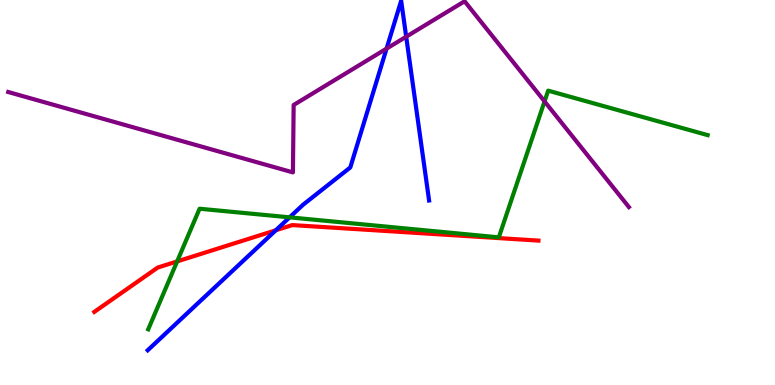[{'lines': ['blue', 'red'], 'intersections': [{'x': 3.56, 'y': 4.02}]}, {'lines': ['green', 'red'], 'intersections': [{'x': 2.29, 'y': 3.21}]}, {'lines': ['purple', 'red'], 'intersections': []}, {'lines': ['blue', 'green'], 'intersections': [{'x': 3.74, 'y': 4.35}]}, {'lines': ['blue', 'purple'], 'intersections': [{'x': 4.99, 'y': 8.74}, {'x': 5.24, 'y': 9.05}]}, {'lines': ['green', 'purple'], 'intersections': [{'x': 7.03, 'y': 7.37}]}]